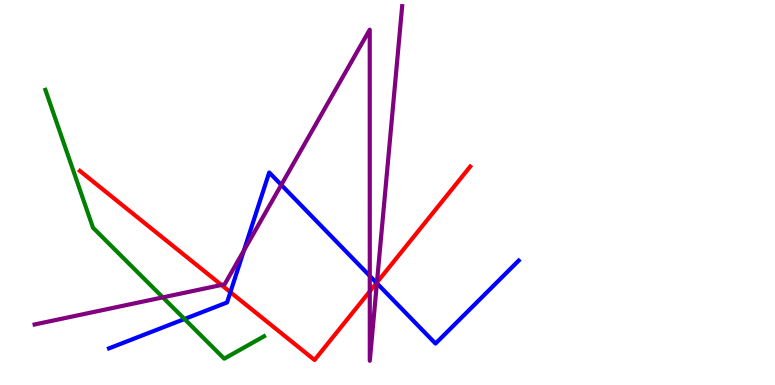[{'lines': ['blue', 'red'], 'intersections': [{'x': 2.97, 'y': 2.41}, {'x': 4.86, 'y': 2.65}]}, {'lines': ['green', 'red'], 'intersections': []}, {'lines': ['purple', 'red'], 'intersections': [{'x': 2.86, 'y': 2.6}, {'x': 4.77, 'y': 2.43}, {'x': 4.86, 'y': 2.66}]}, {'lines': ['blue', 'green'], 'intersections': [{'x': 2.38, 'y': 1.71}]}, {'lines': ['blue', 'purple'], 'intersections': [{'x': 3.15, 'y': 3.49}, {'x': 3.63, 'y': 5.2}, {'x': 4.77, 'y': 2.83}, {'x': 4.86, 'y': 2.64}]}, {'lines': ['green', 'purple'], 'intersections': [{'x': 2.1, 'y': 2.28}]}]